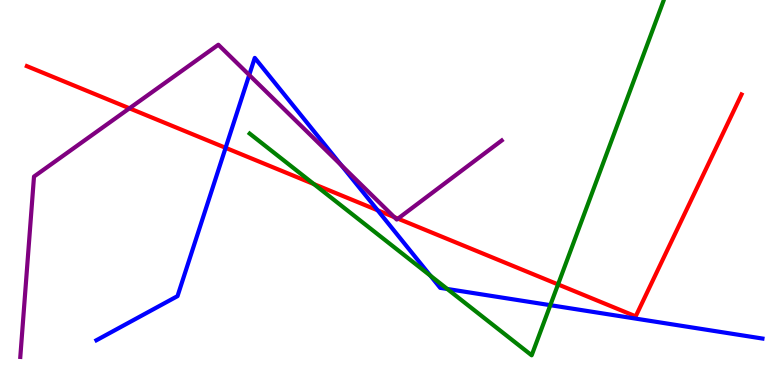[{'lines': ['blue', 'red'], 'intersections': [{'x': 2.91, 'y': 6.16}, {'x': 4.87, 'y': 4.54}]}, {'lines': ['green', 'red'], 'intersections': [{'x': 4.05, 'y': 5.22}, {'x': 7.2, 'y': 2.61}]}, {'lines': ['purple', 'red'], 'intersections': [{'x': 1.67, 'y': 7.19}, {'x': 5.09, 'y': 4.36}, {'x': 5.13, 'y': 4.32}]}, {'lines': ['blue', 'green'], 'intersections': [{'x': 5.55, 'y': 2.84}, {'x': 5.77, 'y': 2.49}, {'x': 7.1, 'y': 2.07}]}, {'lines': ['blue', 'purple'], 'intersections': [{'x': 3.22, 'y': 8.05}, {'x': 4.4, 'y': 5.71}]}, {'lines': ['green', 'purple'], 'intersections': []}]